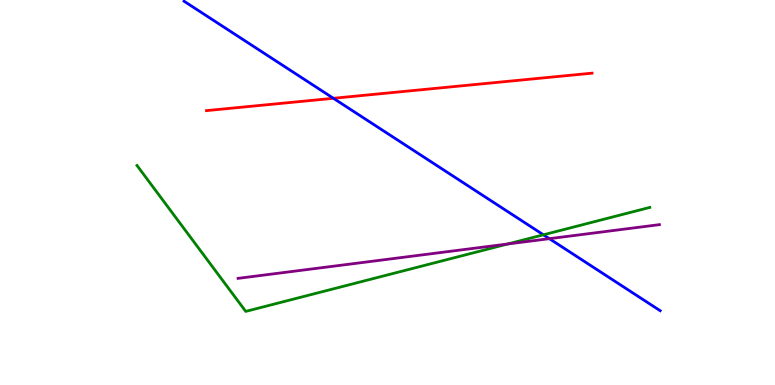[{'lines': ['blue', 'red'], 'intersections': [{'x': 4.3, 'y': 7.45}]}, {'lines': ['green', 'red'], 'intersections': []}, {'lines': ['purple', 'red'], 'intersections': []}, {'lines': ['blue', 'green'], 'intersections': [{'x': 7.01, 'y': 3.9}]}, {'lines': ['blue', 'purple'], 'intersections': [{'x': 7.09, 'y': 3.8}]}, {'lines': ['green', 'purple'], 'intersections': [{'x': 6.55, 'y': 3.66}]}]